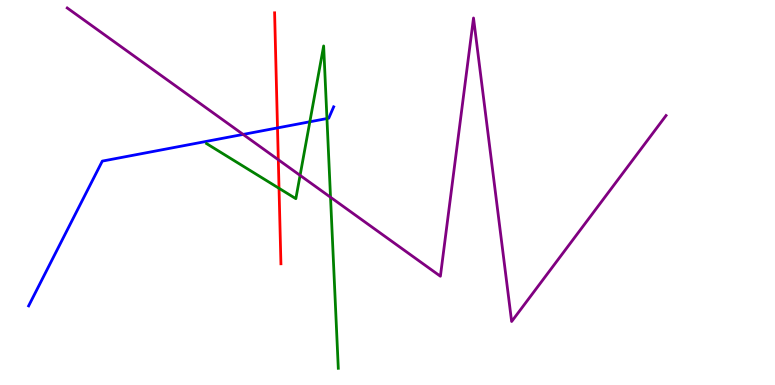[{'lines': ['blue', 'red'], 'intersections': [{'x': 3.58, 'y': 6.68}]}, {'lines': ['green', 'red'], 'intersections': [{'x': 3.6, 'y': 5.11}]}, {'lines': ['purple', 'red'], 'intersections': [{'x': 3.59, 'y': 5.85}]}, {'lines': ['blue', 'green'], 'intersections': [{'x': 4.0, 'y': 6.84}, {'x': 4.22, 'y': 6.92}]}, {'lines': ['blue', 'purple'], 'intersections': [{'x': 3.14, 'y': 6.51}]}, {'lines': ['green', 'purple'], 'intersections': [{'x': 3.87, 'y': 5.44}, {'x': 4.26, 'y': 4.88}]}]